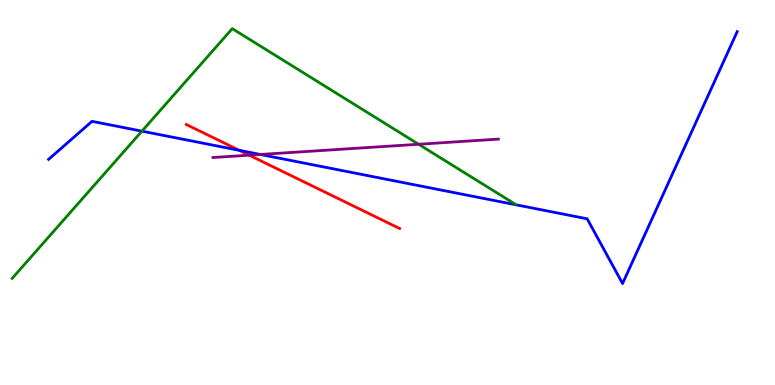[{'lines': ['blue', 'red'], 'intersections': [{'x': 3.09, 'y': 6.1}]}, {'lines': ['green', 'red'], 'intersections': []}, {'lines': ['purple', 'red'], 'intersections': [{'x': 3.22, 'y': 5.97}]}, {'lines': ['blue', 'green'], 'intersections': [{'x': 1.83, 'y': 6.59}]}, {'lines': ['blue', 'purple'], 'intersections': [{'x': 3.36, 'y': 5.99}]}, {'lines': ['green', 'purple'], 'intersections': [{'x': 5.4, 'y': 6.25}]}]